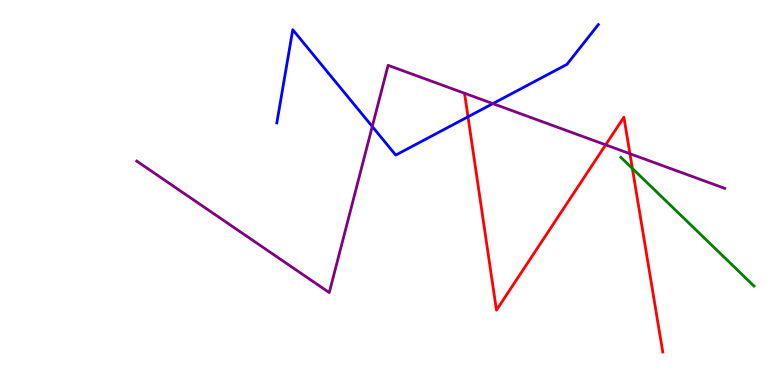[{'lines': ['blue', 'red'], 'intersections': [{'x': 6.04, 'y': 6.97}]}, {'lines': ['green', 'red'], 'intersections': [{'x': 8.16, 'y': 5.62}]}, {'lines': ['purple', 'red'], 'intersections': [{'x': 7.81, 'y': 6.24}, {'x': 8.13, 'y': 6.01}]}, {'lines': ['blue', 'green'], 'intersections': []}, {'lines': ['blue', 'purple'], 'intersections': [{'x': 4.8, 'y': 6.71}, {'x': 6.36, 'y': 7.31}]}, {'lines': ['green', 'purple'], 'intersections': []}]